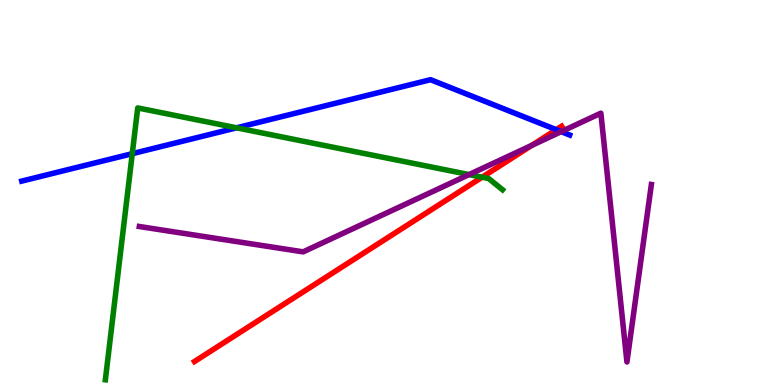[{'lines': ['blue', 'red'], 'intersections': [{'x': 7.18, 'y': 6.63}]}, {'lines': ['green', 'red'], 'intersections': [{'x': 6.22, 'y': 5.4}]}, {'lines': ['purple', 'red'], 'intersections': [{'x': 6.86, 'y': 6.22}]}, {'lines': ['blue', 'green'], 'intersections': [{'x': 1.71, 'y': 6.01}, {'x': 3.05, 'y': 6.68}]}, {'lines': ['blue', 'purple'], 'intersections': [{'x': 7.24, 'y': 6.58}]}, {'lines': ['green', 'purple'], 'intersections': [{'x': 6.05, 'y': 5.47}]}]